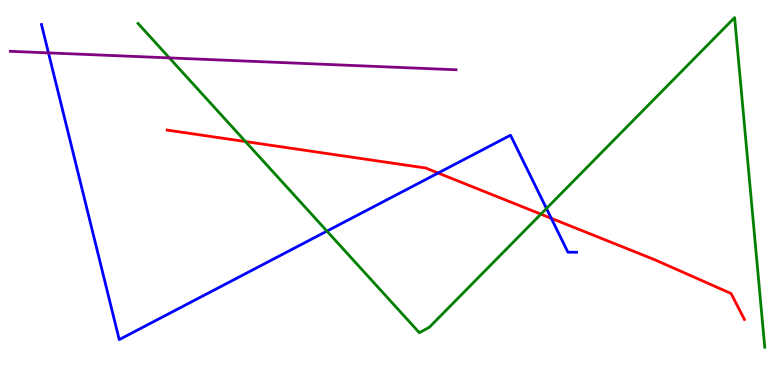[{'lines': ['blue', 'red'], 'intersections': [{'x': 5.65, 'y': 5.51}, {'x': 7.11, 'y': 4.33}]}, {'lines': ['green', 'red'], 'intersections': [{'x': 3.17, 'y': 6.32}, {'x': 6.98, 'y': 4.44}]}, {'lines': ['purple', 'red'], 'intersections': []}, {'lines': ['blue', 'green'], 'intersections': [{'x': 4.22, 'y': 4.0}, {'x': 7.05, 'y': 4.59}]}, {'lines': ['blue', 'purple'], 'intersections': [{'x': 0.625, 'y': 8.63}]}, {'lines': ['green', 'purple'], 'intersections': [{'x': 2.19, 'y': 8.5}]}]